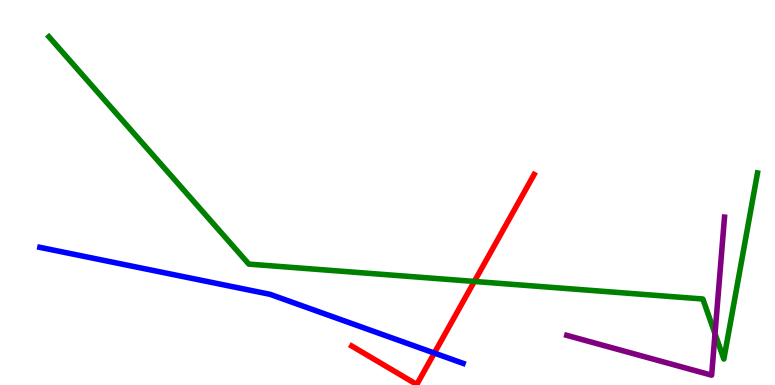[{'lines': ['blue', 'red'], 'intersections': [{'x': 5.6, 'y': 0.83}]}, {'lines': ['green', 'red'], 'intersections': [{'x': 6.12, 'y': 2.69}]}, {'lines': ['purple', 'red'], 'intersections': []}, {'lines': ['blue', 'green'], 'intersections': []}, {'lines': ['blue', 'purple'], 'intersections': []}, {'lines': ['green', 'purple'], 'intersections': [{'x': 9.23, 'y': 1.33}]}]